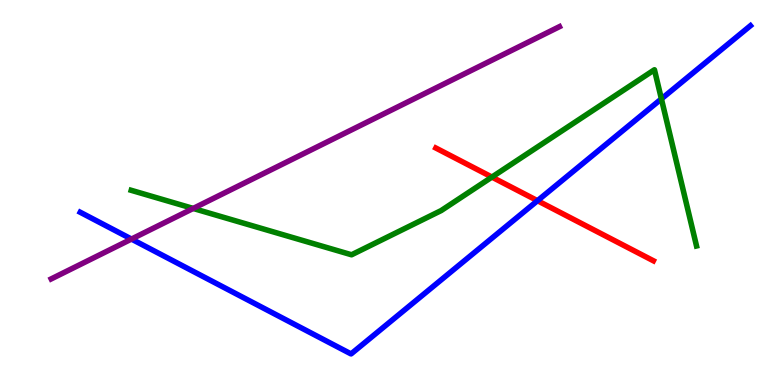[{'lines': ['blue', 'red'], 'intersections': [{'x': 6.94, 'y': 4.79}]}, {'lines': ['green', 'red'], 'intersections': [{'x': 6.35, 'y': 5.4}]}, {'lines': ['purple', 'red'], 'intersections': []}, {'lines': ['blue', 'green'], 'intersections': [{'x': 8.53, 'y': 7.43}]}, {'lines': ['blue', 'purple'], 'intersections': [{'x': 1.7, 'y': 3.79}]}, {'lines': ['green', 'purple'], 'intersections': [{'x': 2.49, 'y': 4.59}]}]